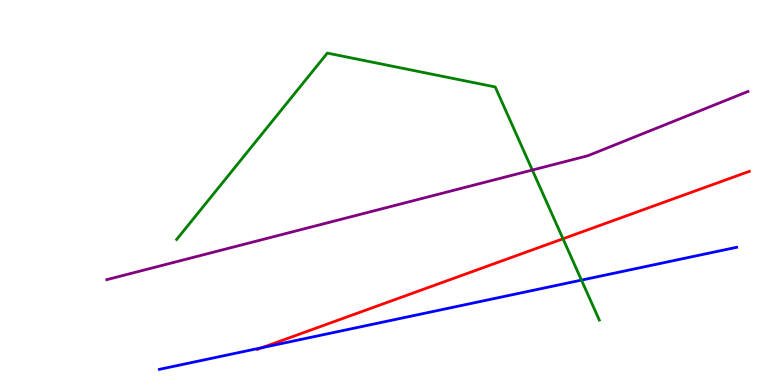[{'lines': ['blue', 'red'], 'intersections': [{'x': 3.38, 'y': 0.971}]}, {'lines': ['green', 'red'], 'intersections': [{'x': 7.26, 'y': 3.8}]}, {'lines': ['purple', 'red'], 'intersections': []}, {'lines': ['blue', 'green'], 'intersections': [{'x': 7.5, 'y': 2.72}]}, {'lines': ['blue', 'purple'], 'intersections': []}, {'lines': ['green', 'purple'], 'intersections': [{'x': 6.87, 'y': 5.58}]}]